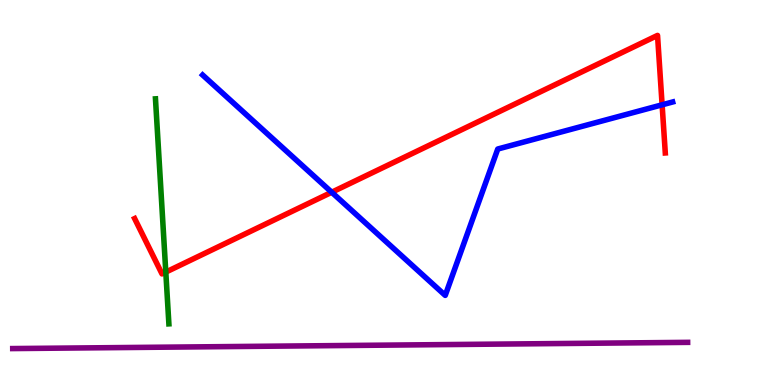[{'lines': ['blue', 'red'], 'intersections': [{'x': 4.28, 'y': 5.01}, {'x': 8.54, 'y': 7.28}]}, {'lines': ['green', 'red'], 'intersections': [{'x': 2.14, 'y': 2.93}]}, {'lines': ['purple', 'red'], 'intersections': []}, {'lines': ['blue', 'green'], 'intersections': []}, {'lines': ['blue', 'purple'], 'intersections': []}, {'lines': ['green', 'purple'], 'intersections': []}]